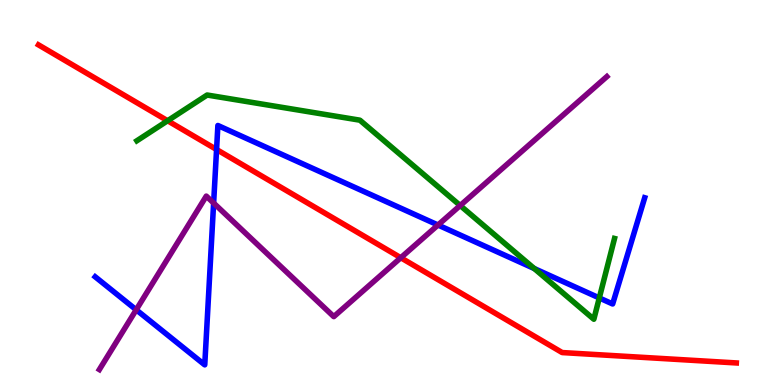[{'lines': ['blue', 'red'], 'intersections': [{'x': 2.79, 'y': 6.12}]}, {'lines': ['green', 'red'], 'intersections': [{'x': 2.16, 'y': 6.86}]}, {'lines': ['purple', 'red'], 'intersections': [{'x': 5.17, 'y': 3.31}]}, {'lines': ['blue', 'green'], 'intersections': [{'x': 6.89, 'y': 3.03}, {'x': 7.73, 'y': 2.26}]}, {'lines': ['blue', 'purple'], 'intersections': [{'x': 1.76, 'y': 1.95}, {'x': 2.76, 'y': 4.73}, {'x': 5.65, 'y': 4.16}]}, {'lines': ['green', 'purple'], 'intersections': [{'x': 5.94, 'y': 4.66}]}]